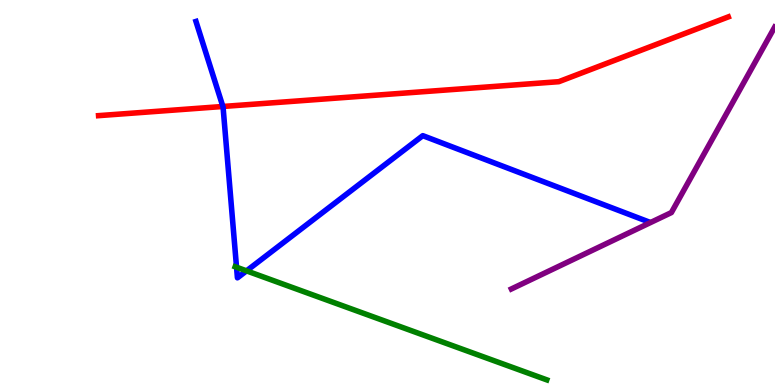[{'lines': ['blue', 'red'], 'intersections': [{'x': 2.88, 'y': 7.23}]}, {'lines': ['green', 'red'], 'intersections': []}, {'lines': ['purple', 'red'], 'intersections': []}, {'lines': ['blue', 'green'], 'intersections': [{'x': 3.05, 'y': 3.06}, {'x': 3.18, 'y': 2.96}]}, {'lines': ['blue', 'purple'], 'intersections': []}, {'lines': ['green', 'purple'], 'intersections': []}]